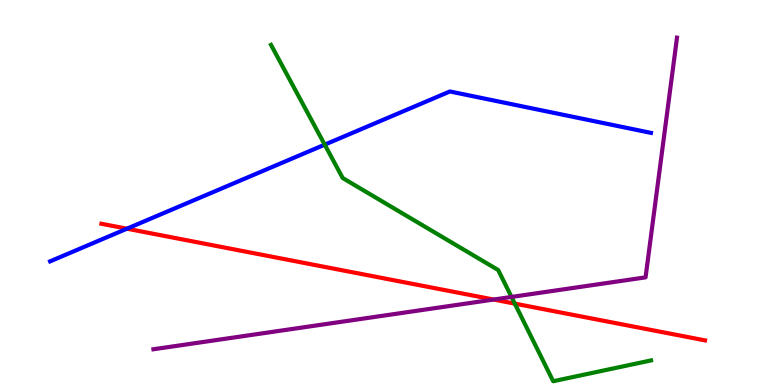[{'lines': ['blue', 'red'], 'intersections': [{'x': 1.64, 'y': 4.06}]}, {'lines': ['green', 'red'], 'intersections': [{'x': 6.64, 'y': 2.11}]}, {'lines': ['purple', 'red'], 'intersections': [{'x': 6.37, 'y': 2.22}]}, {'lines': ['blue', 'green'], 'intersections': [{'x': 4.19, 'y': 6.24}]}, {'lines': ['blue', 'purple'], 'intersections': []}, {'lines': ['green', 'purple'], 'intersections': [{'x': 6.6, 'y': 2.29}]}]